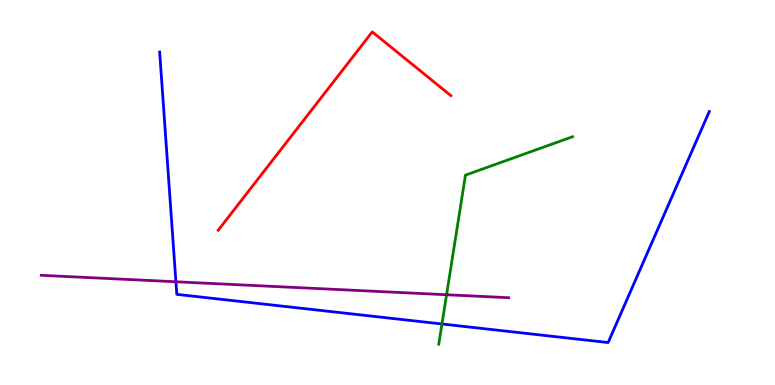[{'lines': ['blue', 'red'], 'intersections': []}, {'lines': ['green', 'red'], 'intersections': []}, {'lines': ['purple', 'red'], 'intersections': []}, {'lines': ['blue', 'green'], 'intersections': [{'x': 5.7, 'y': 1.58}]}, {'lines': ['blue', 'purple'], 'intersections': [{'x': 2.27, 'y': 2.68}]}, {'lines': ['green', 'purple'], 'intersections': [{'x': 5.76, 'y': 2.34}]}]